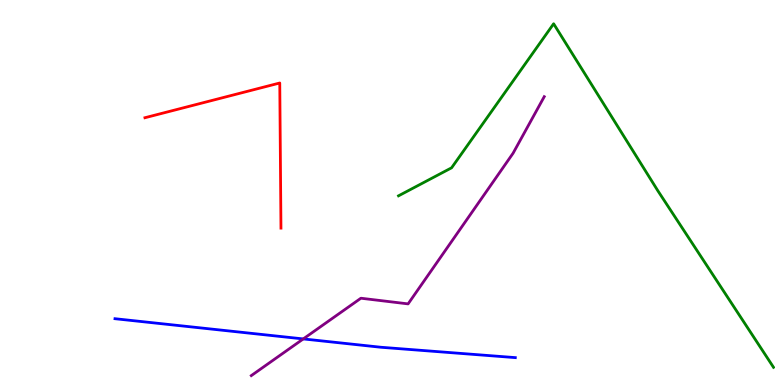[{'lines': ['blue', 'red'], 'intersections': []}, {'lines': ['green', 'red'], 'intersections': []}, {'lines': ['purple', 'red'], 'intersections': []}, {'lines': ['blue', 'green'], 'intersections': []}, {'lines': ['blue', 'purple'], 'intersections': [{'x': 3.91, 'y': 1.2}]}, {'lines': ['green', 'purple'], 'intersections': []}]